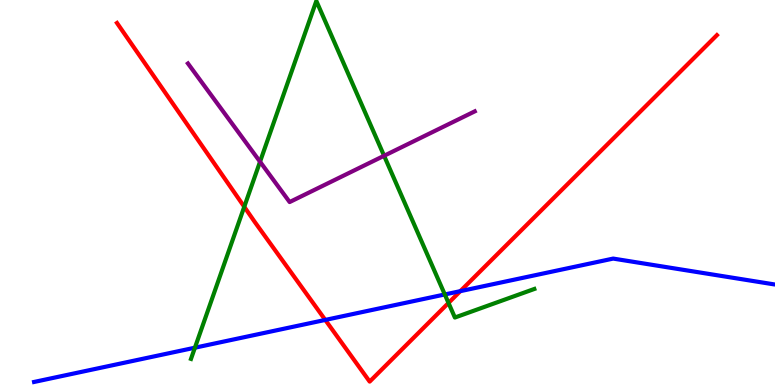[{'lines': ['blue', 'red'], 'intersections': [{'x': 4.2, 'y': 1.69}, {'x': 5.94, 'y': 2.44}]}, {'lines': ['green', 'red'], 'intersections': [{'x': 3.15, 'y': 4.63}, {'x': 5.79, 'y': 2.13}]}, {'lines': ['purple', 'red'], 'intersections': []}, {'lines': ['blue', 'green'], 'intersections': [{'x': 2.52, 'y': 0.969}, {'x': 5.74, 'y': 2.35}]}, {'lines': ['blue', 'purple'], 'intersections': []}, {'lines': ['green', 'purple'], 'intersections': [{'x': 3.36, 'y': 5.8}, {'x': 4.96, 'y': 5.95}]}]